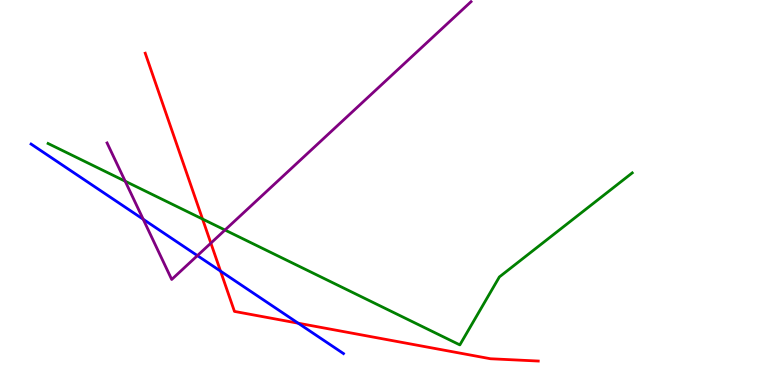[{'lines': ['blue', 'red'], 'intersections': [{'x': 2.85, 'y': 2.96}, {'x': 3.85, 'y': 1.61}]}, {'lines': ['green', 'red'], 'intersections': [{'x': 2.61, 'y': 4.31}]}, {'lines': ['purple', 'red'], 'intersections': [{'x': 2.72, 'y': 3.69}]}, {'lines': ['blue', 'green'], 'intersections': []}, {'lines': ['blue', 'purple'], 'intersections': [{'x': 1.85, 'y': 4.3}, {'x': 2.55, 'y': 3.36}]}, {'lines': ['green', 'purple'], 'intersections': [{'x': 1.62, 'y': 5.29}, {'x': 2.9, 'y': 4.03}]}]